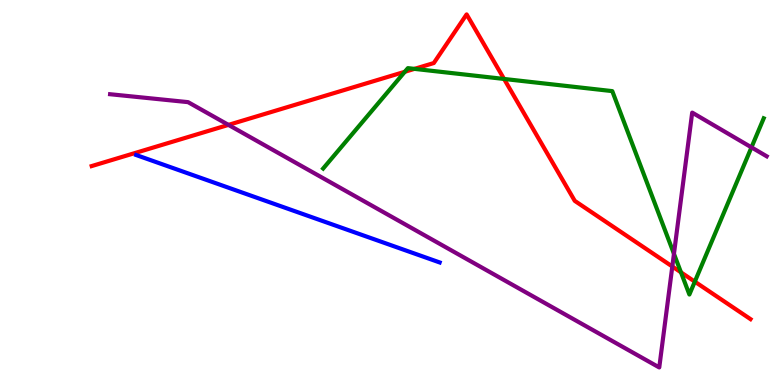[{'lines': ['blue', 'red'], 'intersections': []}, {'lines': ['green', 'red'], 'intersections': [{'x': 5.22, 'y': 8.14}, {'x': 5.35, 'y': 8.21}, {'x': 6.5, 'y': 7.95}, {'x': 8.79, 'y': 2.93}, {'x': 8.97, 'y': 2.68}]}, {'lines': ['purple', 'red'], 'intersections': [{'x': 2.95, 'y': 6.76}, {'x': 8.67, 'y': 3.08}]}, {'lines': ['blue', 'green'], 'intersections': []}, {'lines': ['blue', 'purple'], 'intersections': []}, {'lines': ['green', 'purple'], 'intersections': [{'x': 8.7, 'y': 3.41}, {'x': 9.7, 'y': 6.17}]}]